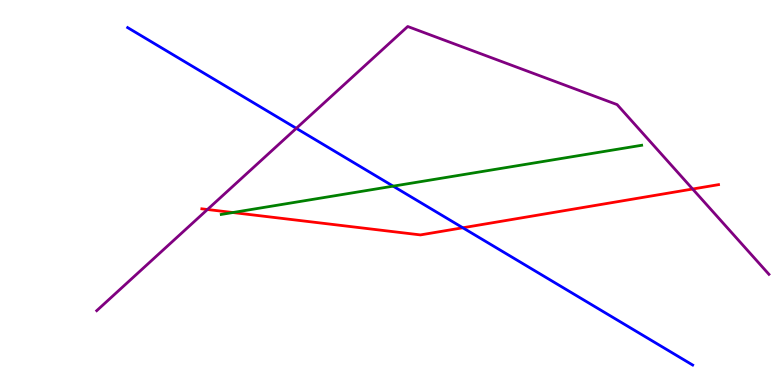[{'lines': ['blue', 'red'], 'intersections': [{'x': 5.97, 'y': 4.08}]}, {'lines': ['green', 'red'], 'intersections': [{'x': 3.0, 'y': 4.48}]}, {'lines': ['purple', 'red'], 'intersections': [{'x': 2.68, 'y': 4.56}, {'x': 8.94, 'y': 5.09}]}, {'lines': ['blue', 'green'], 'intersections': [{'x': 5.07, 'y': 5.16}]}, {'lines': ['blue', 'purple'], 'intersections': [{'x': 3.82, 'y': 6.67}]}, {'lines': ['green', 'purple'], 'intersections': []}]